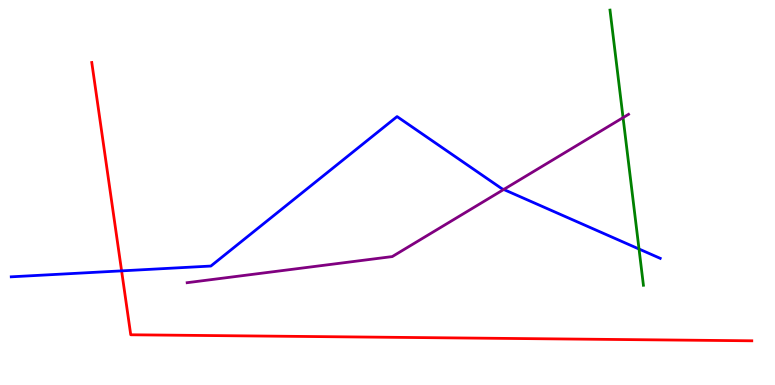[{'lines': ['blue', 'red'], 'intersections': [{'x': 1.57, 'y': 2.96}]}, {'lines': ['green', 'red'], 'intersections': []}, {'lines': ['purple', 'red'], 'intersections': []}, {'lines': ['blue', 'green'], 'intersections': [{'x': 8.25, 'y': 3.53}]}, {'lines': ['blue', 'purple'], 'intersections': [{'x': 6.5, 'y': 5.08}]}, {'lines': ['green', 'purple'], 'intersections': [{'x': 8.04, 'y': 6.94}]}]